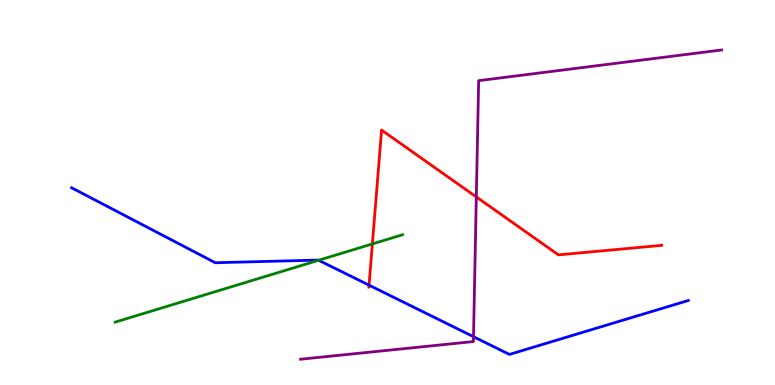[{'lines': ['blue', 'red'], 'intersections': [{'x': 4.76, 'y': 2.59}]}, {'lines': ['green', 'red'], 'intersections': [{'x': 4.8, 'y': 3.66}]}, {'lines': ['purple', 'red'], 'intersections': [{'x': 6.15, 'y': 4.88}]}, {'lines': ['blue', 'green'], 'intersections': [{'x': 4.11, 'y': 3.24}]}, {'lines': ['blue', 'purple'], 'intersections': [{'x': 6.11, 'y': 1.25}]}, {'lines': ['green', 'purple'], 'intersections': []}]